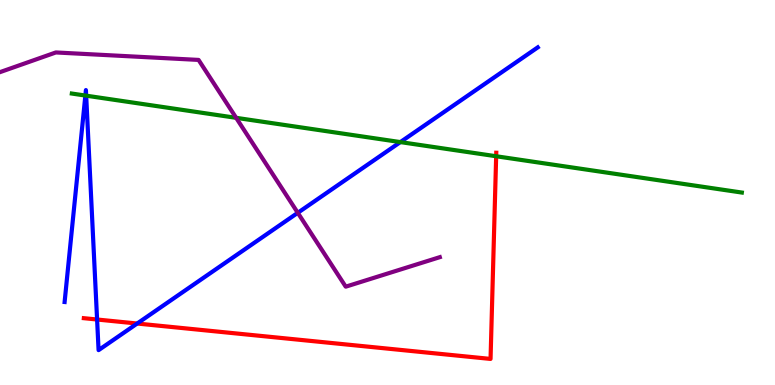[{'lines': ['blue', 'red'], 'intersections': [{'x': 1.25, 'y': 1.7}, {'x': 1.77, 'y': 1.6}]}, {'lines': ['green', 'red'], 'intersections': [{'x': 6.4, 'y': 5.94}]}, {'lines': ['purple', 'red'], 'intersections': []}, {'lines': ['blue', 'green'], 'intersections': [{'x': 1.1, 'y': 7.52}, {'x': 1.11, 'y': 7.52}, {'x': 5.17, 'y': 6.31}]}, {'lines': ['blue', 'purple'], 'intersections': [{'x': 3.84, 'y': 4.47}]}, {'lines': ['green', 'purple'], 'intersections': [{'x': 3.05, 'y': 6.94}]}]